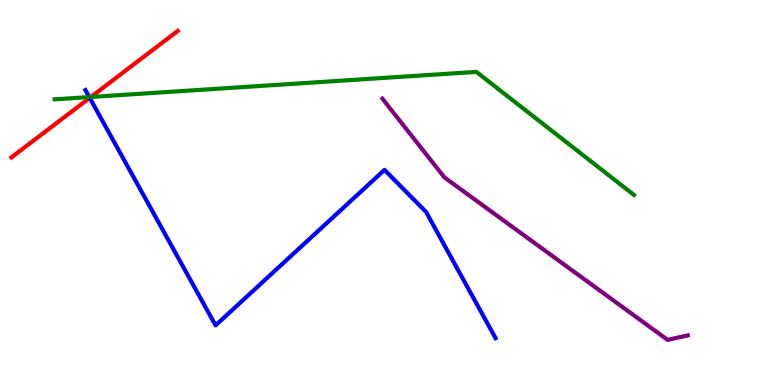[{'lines': ['blue', 'red'], 'intersections': [{'x': 1.16, 'y': 7.46}]}, {'lines': ['green', 'red'], 'intersections': [{'x': 1.17, 'y': 7.48}]}, {'lines': ['purple', 'red'], 'intersections': []}, {'lines': ['blue', 'green'], 'intersections': [{'x': 1.15, 'y': 7.48}]}, {'lines': ['blue', 'purple'], 'intersections': []}, {'lines': ['green', 'purple'], 'intersections': []}]